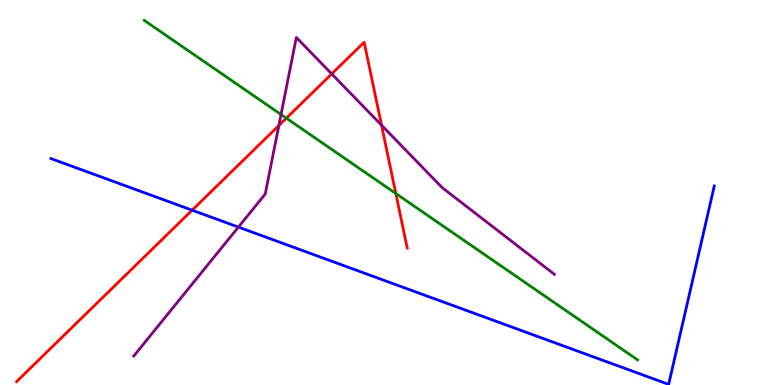[{'lines': ['blue', 'red'], 'intersections': [{'x': 2.48, 'y': 4.54}]}, {'lines': ['green', 'red'], 'intersections': [{'x': 3.69, 'y': 6.93}, {'x': 5.11, 'y': 4.97}]}, {'lines': ['purple', 'red'], 'intersections': [{'x': 3.6, 'y': 6.74}, {'x': 4.28, 'y': 8.08}, {'x': 4.92, 'y': 6.75}]}, {'lines': ['blue', 'green'], 'intersections': []}, {'lines': ['blue', 'purple'], 'intersections': [{'x': 3.08, 'y': 4.1}]}, {'lines': ['green', 'purple'], 'intersections': [{'x': 3.63, 'y': 7.03}]}]